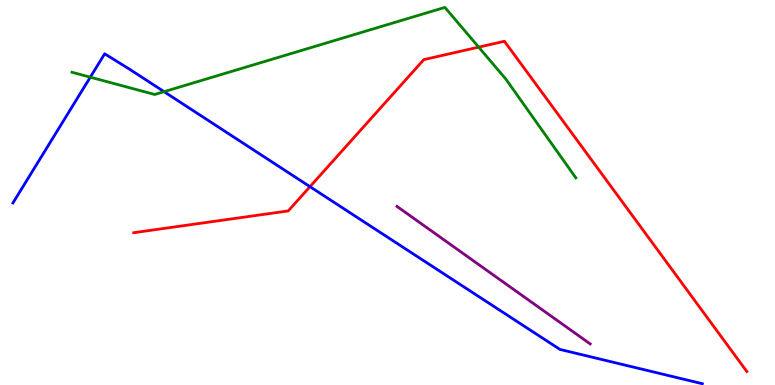[{'lines': ['blue', 'red'], 'intersections': [{'x': 4.0, 'y': 5.15}]}, {'lines': ['green', 'red'], 'intersections': [{'x': 6.18, 'y': 8.78}]}, {'lines': ['purple', 'red'], 'intersections': []}, {'lines': ['blue', 'green'], 'intersections': [{'x': 1.17, 'y': 8.0}, {'x': 2.12, 'y': 7.62}]}, {'lines': ['blue', 'purple'], 'intersections': []}, {'lines': ['green', 'purple'], 'intersections': []}]